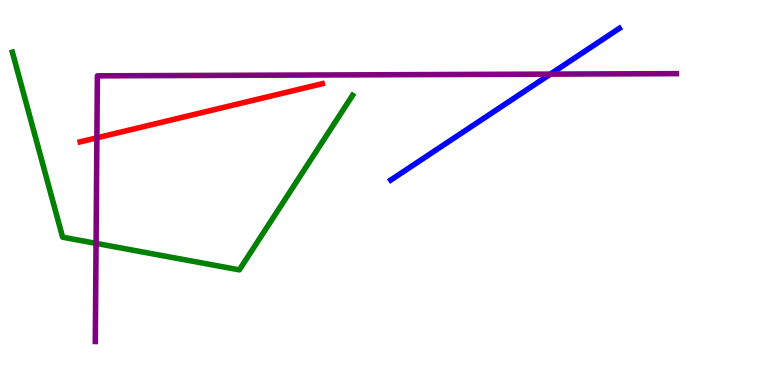[{'lines': ['blue', 'red'], 'intersections': []}, {'lines': ['green', 'red'], 'intersections': []}, {'lines': ['purple', 'red'], 'intersections': [{'x': 1.25, 'y': 6.42}]}, {'lines': ['blue', 'green'], 'intersections': []}, {'lines': ['blue', 'purple'], 'intersections': [{'x': 7.1, 'y': 8.07}]}, {'lines': ['green', 'purple'], 'intersections': [{'x': 1.24, 'y': 3.68}]}]